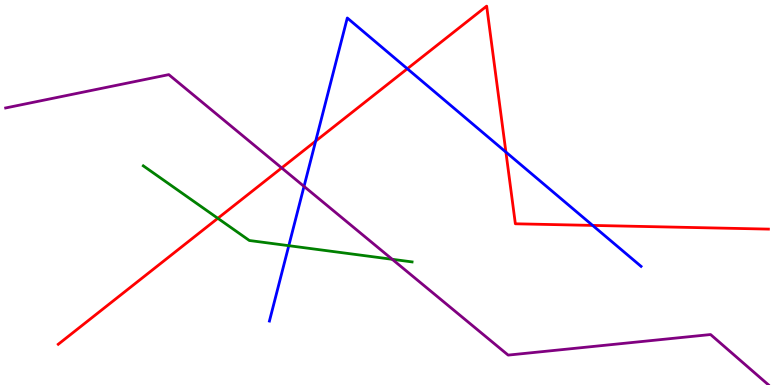[{'lines': ['blue', 'red'], 'intersections': [{'x': 4.07, 'y': 6.34}, {'x': 5.26, 'y': 8.21}, {'x': 6.53, 'y': 6.05}, {'x': 7.65, 'y': 4.15}]}, {'lines': ['green', 'red'], 'intersections': [{'x': 2.81, 'y': 4.33}]}, {'lines': ['purple', 'red'], 'intersections': [{'x': 3.63, 'y': 5.64}]}, {'lines': ['blue', 'green'], 'intersections': [{'x': 3.73, 'y': 3.62}]}, {'lines': ['blue', 'purple'], 'intersections': [{'x': 3.92, 'y': 5.16}]}, {'lines': ['green', 'purple'], 'intersections': [{'x': 5.06, 'y': 3.26}]}]